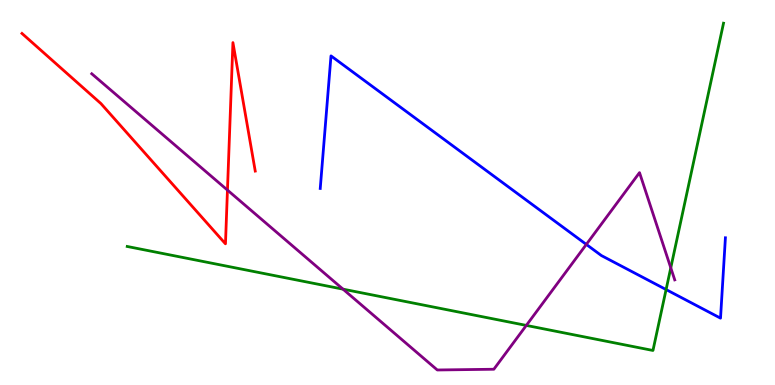[{'lines': ['blue', 'red'], 'intersections': []}, {'lines': ['green', 'red'], 'intersections': []}, {'lines': ['purple', 'red'], 'intersections': [{'x': 2.93, 'y': 5.06}]}, {'lines': ['blue', 'green'], 'intersections': [{'x': 8.59, 'y': 2.48}]}, {'lines': ['blue', 'purple'], 'intersections': [{'x': 7.57, 'y': 3.65}]}, {'lines': ['green', 'purple'], 'intersections': [{'x': 4.43, 'y': 2.49}, {'x': 6.79, 'y': 1.55}, {'x': 8.66, 'y': 3.04}]}]